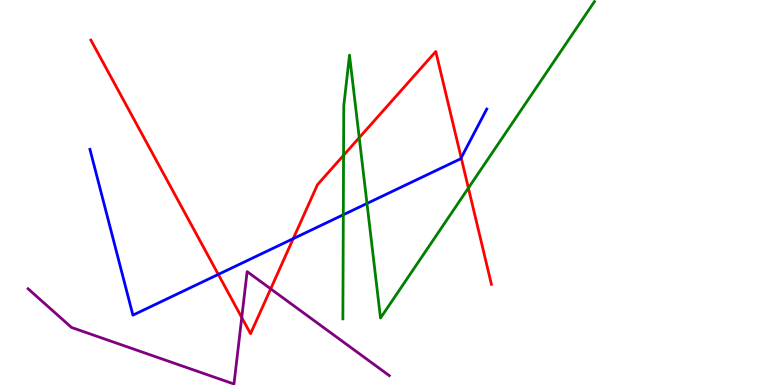[{'lines': ['blue', 'red'], 'intersections': [{'x': 2.82, 'y': 2.87}, {'x': 3.78, 'y': 3.8}, {'x': 5.95, 'y': 5.9}]}, {'lines': ['green', 'red'], 'intersections': [{'x': 4.43, 'y': 5.97}, {'x': 4.64, 'y': 6.42}, {'x': 6.04, 'y': 5.12}]}, {'lines': ['purple', 'red'], 'intersections': [{'x': 3.12, 'y': 1.75}, {'x': 3.49, 'y': 2.5}]}, {'lines': ['blue', 'green'], 'intersections': [{'x': 4.43, 'y': 4.42}, {'x': 4.74, 'y': 4.72}]}, {'lines': ['blue', 'purple'], 'intersections': []}, {'lines': ['green', 'purple'], 'intersections': []}]